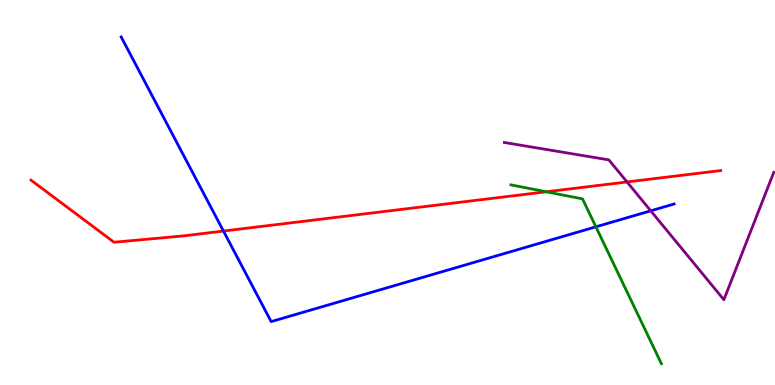[{'lines': ['blue', 'red'], 'intersections': [{'x': 2.88, 'y': 4.0}]}, {'lines': ['green', 'red'], 'intersections': [{'x': 7.05, 'y': 5.02}]}, {'lines': ['purple', 'red'], 'intersections': [{'x': 8.09, 'y': 5.27}]}, {'lines': ['blue', 'green'], 'intersections': [{'x': 7.69, 'y': 4.11}]}, {'lines': ['blue', 'purple'], 'intersections': [{'x': 8.4, 'y': 4.52}]}, {'lines': ['green', 'purple'], 'intersections': []}]